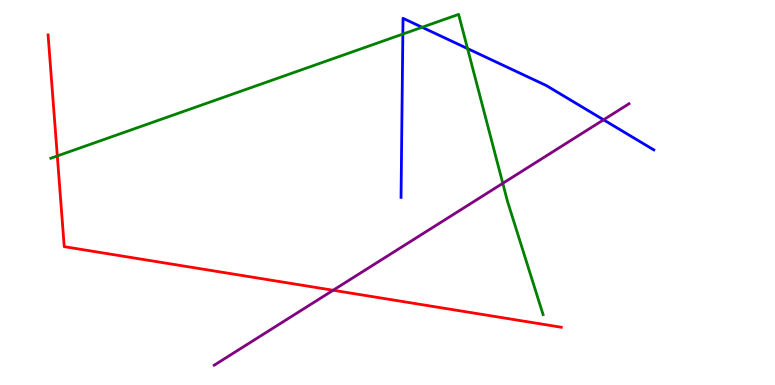[{'lines': ['blue', 'red'], 'intersections': []}, {'lines': ['green', 'red'], 'intersections': [{'x': 0.739, 'y': 5.95}]}, {'lines': ['purple', 'red'], 'intersections': [{'x': 4.3, 'y': 2.46}]}, {'lines': ['blue', 'green'], 'intersections': [{'x': 5.2, 'y': 9.12}, {'x': 5.45, 'y': 9.29}, {'x': 6.03, 'y': 8.74}]}, {'lines': ['blue', 'purple'], 'intersections': [{'x': 7.79, 'y': 6.89}]}, {'lines': ['green', 'purple'], 'intersections': [{'x': 6.49, 'y': 5.24}]}]